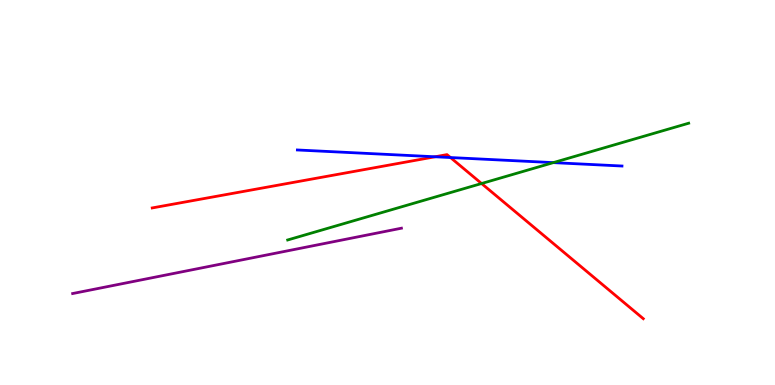[{'lines': ['blue', 'red'], 'intersections': [{'x': 5.61, 'y': 5.93}, {'x': 5.81, 'y': 5.91}]}, {'lines': ['green', 'red'], 'intersections': [{'x': 6.21, 'y': 5.23}]}, {'lines': ['purple', 'red'], 'intersections': []}, {'lines': ['blue', 'green'], 'intersections': [{'x': 7.14, 'y': 5.78}]}, {'lines': ['blue', 'purple'], 'intersections': []}, {'lines': ['green', 'purple'], 'intersections': []}]